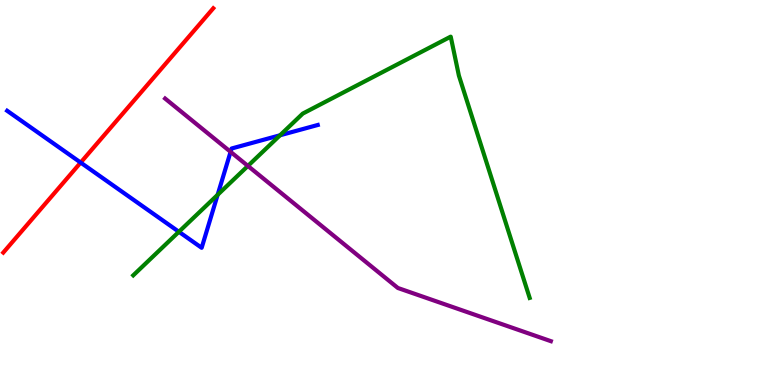[{'lines': ['blue', 'red'], 'intersections': [{'x': 1.04, 'y': 5.78}]}, {'lines': ['green', 'red'], 'intersections': []}, {'lines': ['purple', 'red'], 'intersections': []}, {'lines': ['blue', 'green'], 'intersections': [{'x': 2.31, 'y': 3.98}, {'x': 2.81, 'y': 4.94}, {'x': 3.61, 'y': 6.49}]}, {'lines': ['blue', 'purple'], 'intersections': [{'x': 2.98, 'y': 6.06}]}, {'lines': ['green', 'purple'], 'intersections': [{'x': 3.2, 'y': 5.69}]}]